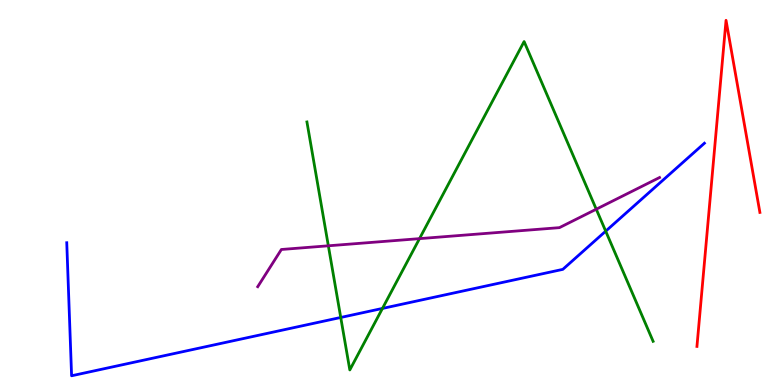[{'lines': ['blue', 'red'], 'intersections': []}, {'lines': ['green', 'red'], 'intersections': []}, {'lines': ['purple', 'red'], 'intersections': []}, {'lines': ['blue', 'green'], 'intersections': [{'x': 4.4, 'y': 1.75}, {'x': 4.93, 'y': 1.99}, {'x': 7.82, 'y': 4.0}]}, {'lines': ['blue', 'purple'], 'intersections': []}, {'lines': ['green', 'purple'], 'intersections': [{'x': 4.24, 'y': 3.62}, {'x': 5.41, 'y': 3.8}, {'x': 7.69, 'y': 4.57}]}]